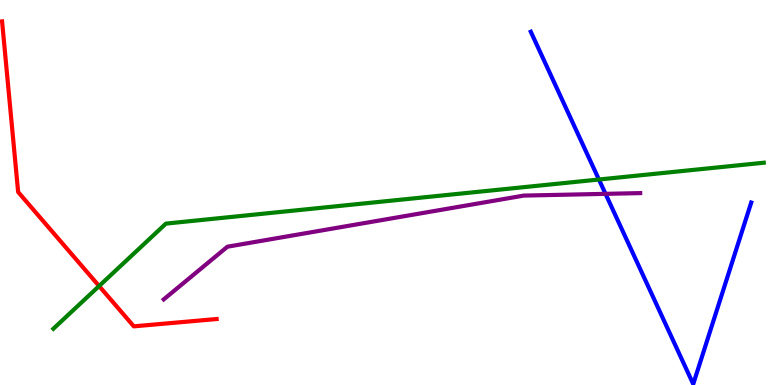[{'lines': ['blue', 'red'], 'intersections': []}, {'lines': ['green', 'red'], 'intersections': [{'x': 1.28, 'y': 2.57}]}, {'lines': ['purple', 'red'], 'intersections': []}, {'lines': ['blue', 'green'], 'intersections': [{'x': 7.73, 'y': 5.34}]}, {'lines': ['blue', 'purple'], 'intersections': [{'x': 7.81, 'y': 4.97}]}, {'lines': ['green', 'purple'], 'intersections': []}]